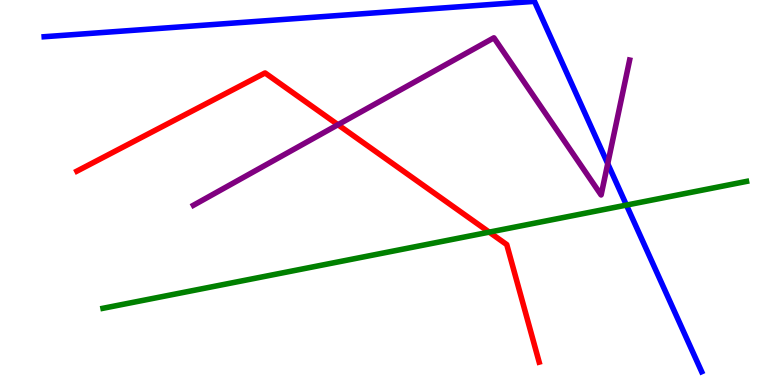[{'lines': ['blue', 'red'], 'intersections': []}, {'lines': ['green', 'red'], 'intersections': [{'x': 6.31, 'y': 3.97}]}, {'lines': ['purple', 'red'], 'intersections': [{'x': 4.36, 'y': 6.76}]}, {'lines': ['blue', 'green'], 'intersections': [{'x': 8.08, 'y': 4.67}]}, {'lines': ['blue', 'purple'], 'intersections': [{'x': 7.84, 'y': 5.75}]}, {'lines': ['green', 'purple'], 'intersections': []}]